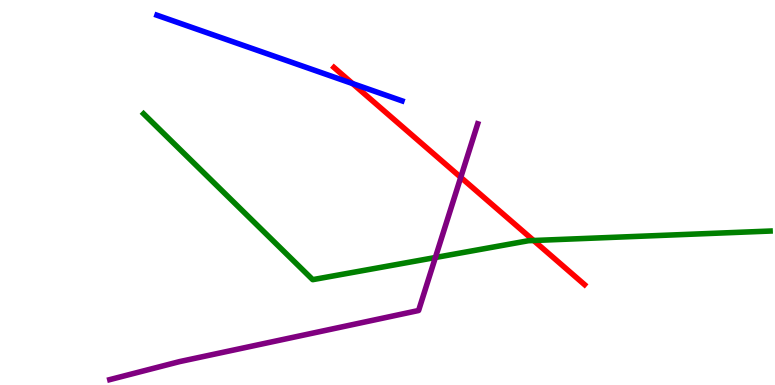[{'lines': ['blue', 'red'], 'intersections': [{'x': 4.55, 'y': 7.83}]}, {'lines': ['green', 'red'], 'intersections': [{'x': 6.89, 'y': 3.75}]}, {'lines': ['purple', 'red'], 'intersections': [{'x': 5.95, 'y': 5.39}]}, {'lines': ['blue', 'green'], 'intersections': []}, {'lines': ['blue', 'purple'], 'intersections': []}, {'lines': ['green', 'purple'], 'intersections': [{'x': 5.62, 'y': 3.31}]}]